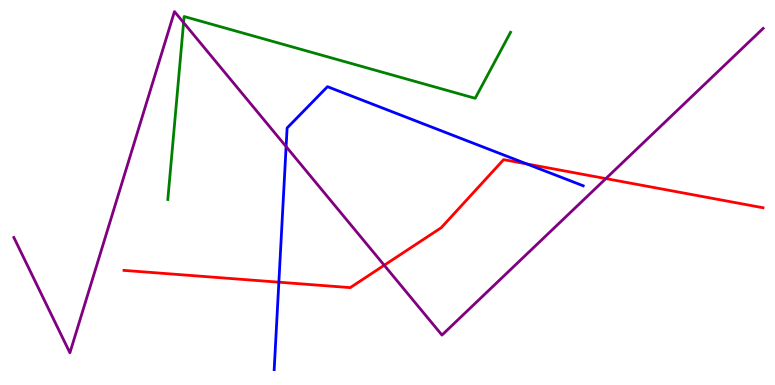[{'lines': ['blue', 'red'], 'intersections': [{'x': 3.6, 'y': 2.67}, {'x': 6.8, 'y': 5.74}]}, {'lines': ['green', 'red'], 'intersections': []}, {'lines': ['purple', 'red'], 'intersections': [{'x': 4.96, 'y': 3.11}, {'x': 7.82, 'y': 5.36}]}, {'lines': ['blue', 'green'], 'intersections': []}, {'lines': ['blue', 'purple'], 'intersections': [{'x': 3.69, 'y': 6.19}]}, {'lines': ['green', 'purple'], 'intersections': [{'x': 2.37, 'y': 9.41}]}]